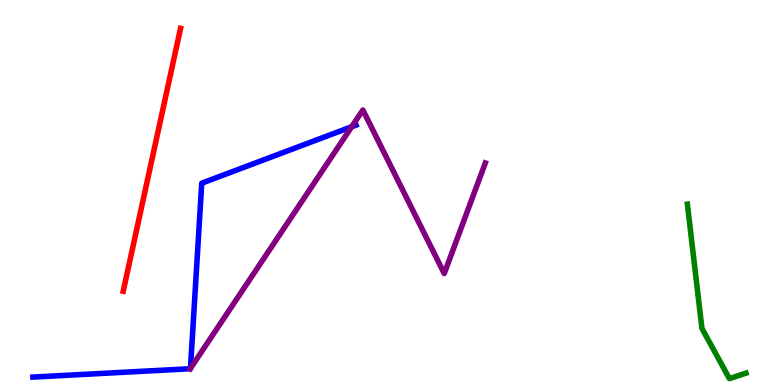[{'lines': ['blue', 'red'], 'intersections': []}, {'lines': ['green', 'red'], 'intersections': []}, {'lines': ['purple', 'red'], 'intersections': []}, {'lines': ['blue', 'green'], 'intersections': []}, {'lines': ['blue', 'purple'], 'intersections': [{'x': 2.45, 'y': 0.423}, {'x': 2.46, 'y': 0.431}, {'x': 4.54, 'y': 6.71}]}, {'lines': ['green', 'purple'], 'intersections': []}]